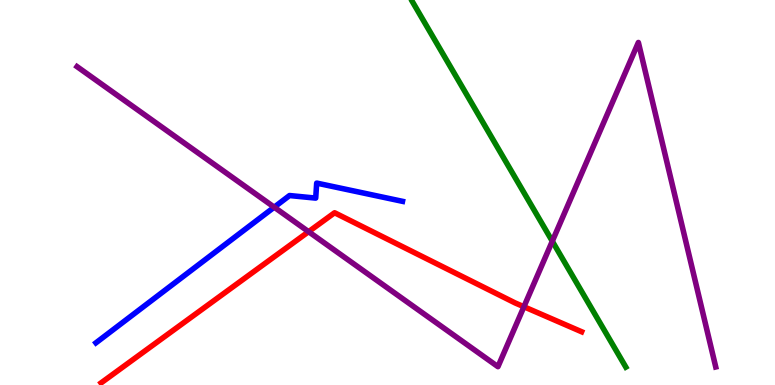[{'lines': ['blue', 'red'], 'intersections': []}, {'lines': ['green', 'red'], 'intersections': []}, {'lines': ['purple', 'red'], 'intersections': [{'x': 3.98, 'y': 3.98}, {'x': 6.76, 'y': 2.03}]}, {'lines': ['blue', 'green'], 'intersections': []}, {'lines': ['blue', 'purple'], 'intersections': [{'x': 3.54, 'y': 4.62}]}, {'lines': ['green', 'purple'], 'intersections': [{'x': 7.13, 'y': 3.73}]}]